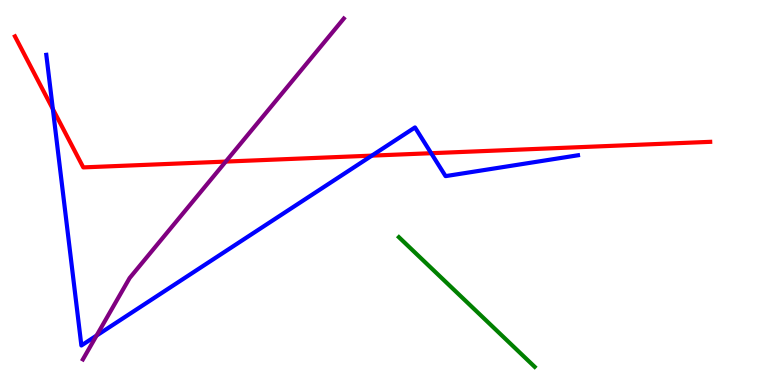[{'lines': ['blue', 'red'], 'intersections': [{'x': 0.682, 'y': 7.17}, {'x': 4.8, 'y': 5.96}, {'x': 5.56, 'y': 6.02}]}, {'lines': ['green', 'red'], 'intersections': []}, {'lines': ['purple', 'red'], 'intersections': [{'x': 2.91, 'y': 5.8}]}, {'lines': ['blue', 'green'], 'intersections': []}, {'lines': ['blue', 'purple'], 'intersections': [{'x': 1.25, 'y': 1.28}]}, {'lines': ['green', 'purple'], 'intersections': []}]